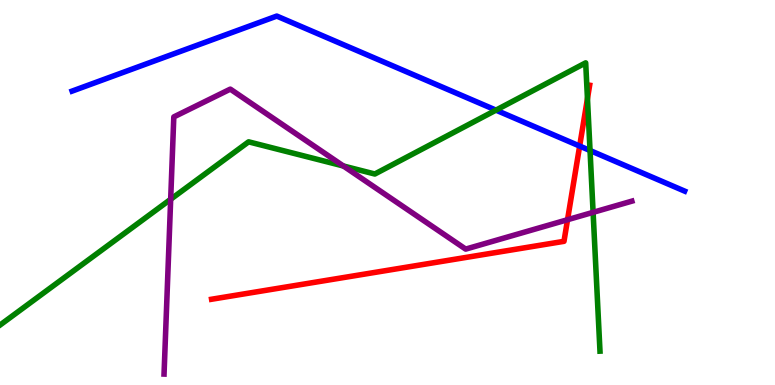[{'lines': ['blue', 'red'], 'intersections': [{'x': 7.48, 'y': 6.21}]}, {'lines': ['green', 'red'], 'intersections': [{'x': 7.58, 'y': 7.44}]}, {'lines': ['purple', 'red'], 'intersections': [{'x': 7.32, 'y': 4.29}]}, {'lines': ['blue', 'green'], 'intersections': [{'x': 6.4, 'y': 7.14}, {'x': 7.61, 'y': 6.09}]}, {'lines': ['blue', 'purple'], 'intersections': []}, {'lines': ['green', 'purple'], 'intersections': [{'x': 2.2, 'y': 4.82}, {'x': 4.43, 'y': 5.69}, {'x': 7.65, 'y': 4.48}]}]